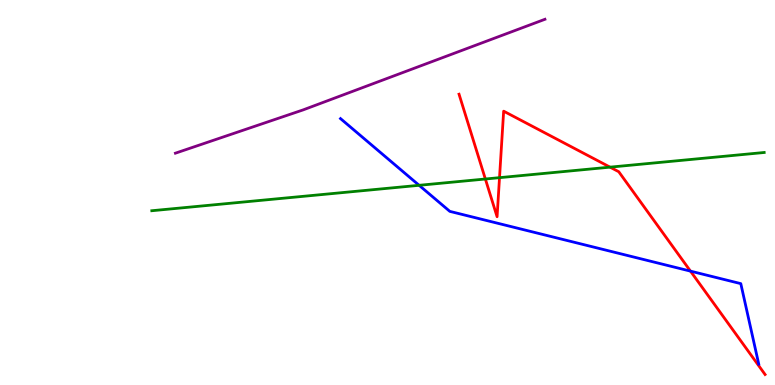[{'lines': ['blue', 'red'], 'intersections': [{'x': 8.91, 'y': 2.96}]}, {'lines': ['green', 'red'], 'intersections': [{'x': 6.26, 'y': 5.35}, {'x': 6.45, 'y': 5.39}, {'x': 7.87, 'y': 5.66}]}, {'lines': ['purple', 'red'], 'intersections': []}, {'lines': ['blue', 'green'], 'intersections': [{'x': 5.41, 'y': 5.19}]}, {'lines': ['blue', 'purple'], 'intersections': []}, {'lines': ['green', 'purple'], 'intersections': []}]